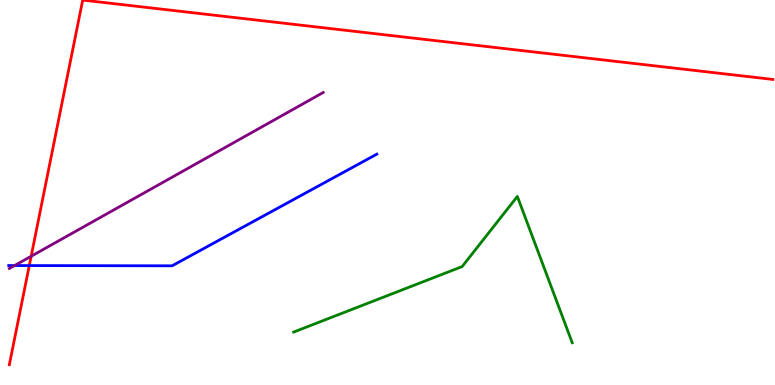[{'lines': ['blue', 'red'], 'intersections': [{'x': 0.378, 'y': 3.1}]}, {'lines': ['green', 'red'], 'intersections': []}, {'lines': ['purple', 'red'], 'intersections': [{'x': 0.402, 'y': 3.34}]}, {'lines': ['blue', 'green'], 'intersections': []}, {'lines': ['blue', 'purple'], 'intersections': [{'x': 0.188, 'y': 3.1}]}, {'lines': ['green', 'purple'], 'intersections': []}]